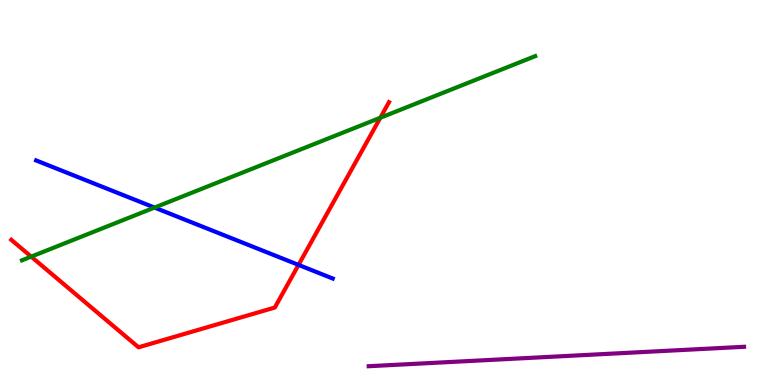[{'lines': ['blue', 'red'], 'intersections': [{'x': 3.85, 'y': 3.12}]}, {'lines': ['green', 'red'], 'intersections': [{'x': 0.403, 'y': 3.33}, {'x': 4.91, 'y': 6.94}]}, {'lines': ['purple', 'red'], 'intersections': []}, {'lines': ['blue', 'green'], 'intersections': [{'x': 1.99, 'y': 4.61}]}, {'lines': ['blue', 'purple'], 'intersections': []}, {'lines': ['green', 'purple'], 'intersections': []}]